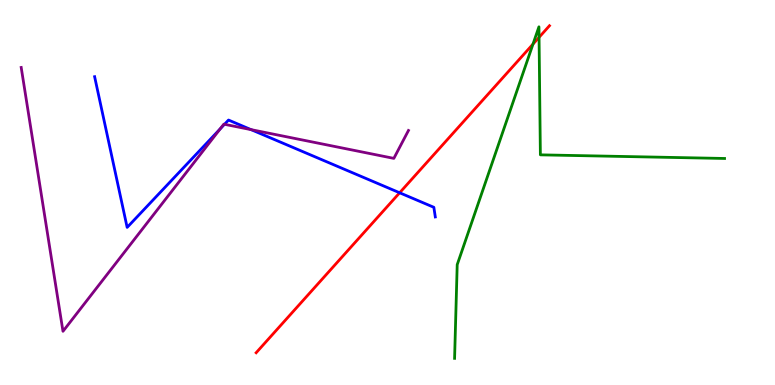[{'lines': ['blue', 'red'], 'intersections': [{'x': 5.16, 'y': 4.99}]}, {'lines': ['green', 'red'], 'intersections': [{'x': 6.88, 'y': 8.85}, {'x': 6.96, 'y': 9.03}]}, {'lines': ['purple', 'red'], 'intersections': []}, {'lines': ['blue', 'green'], 'intersections': []}, {'lines': ['blue', 'purple'], 'intersections': [{'x': 2.84, 'y': 6.65}, {'x': 2.9, 'y': 6.77}, {'x': 3.24, 'y': 6.63}]}, {'lines': ['green', 'purple'], 'intersections': []}]